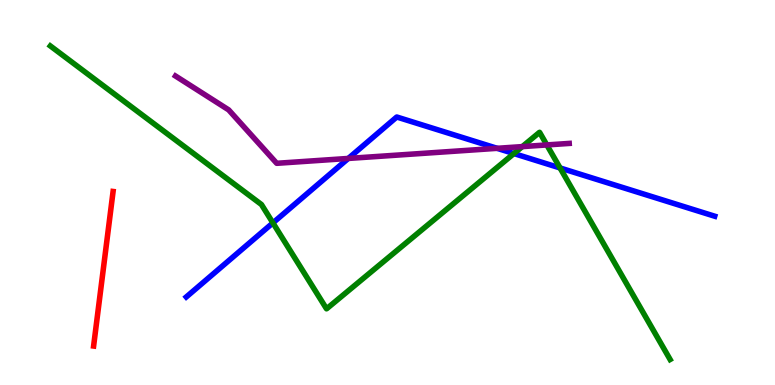[{'lines': ['blue', 'red'], 'intersections': []}, {'lines': ['green', 'red'], 'intersections': []}, {'lines': ['purple', 'red'], 'intersections': []}, {'lines': ['blue', 'green'], 'intersections': [{'x': 3.52, 'y': 4.21}, {'x': 6.63, 'y': 6.01}, {'x': 7.23, 'y': 5.64}]}, {'lines': ['blue', 'purple'], 'intersections': [{'x': 4.49, 'y': 5.88}, {'x': 6.41, 'y': 6.15}]}, {'lines': ['green', 'purple'], 'intersections': [{'x': 6.74, 'y': 6.19}, {'x': 7.06, 'y': 6.24}]}]